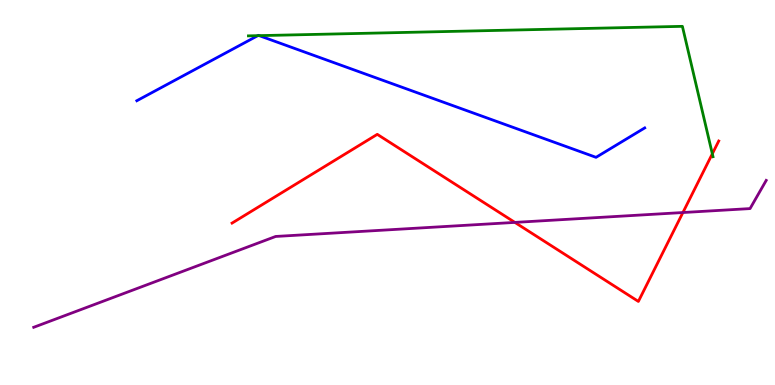[{'lines': ['blue', 'red'], 'intersections': []}, {'lines': ['green', 'red'], 'intersections': [{'x': 9.19, 'y': 6.01}]}, {'lines': ['purple', 'red'], 'intersections': [{'x': 6.64, 'y': 4.22}, {'x': 8.81, 'y': 4.48}]}, {'lines': ['blue', 'green'], 'intersections': [{'x': 3.33, 'y': 9.07}, {'x': 3.34, 'y': 9.07}]}, {'lines': ['blue', 'purple'], 'intersections': []}, {'lines': ['green', 'purple'], 'intersections': []}]